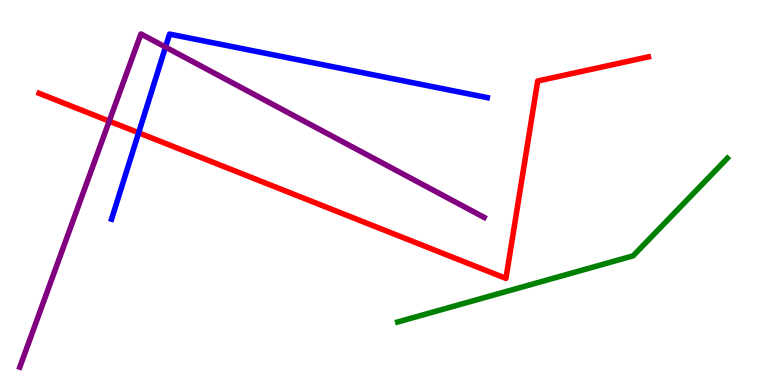[{'lines': ['blue', 'red'], 'intersections': [{'x': 1.79, 'y': 6.55}]}, {'lines': ['green', 'red'], 'intersections': []}, {'lines': ['purple', 'red'], 'intersections': [{'x': 1.41, 'y': 6.85}]}, {'lines': ['blue', 'green'], 'intersections': []}, {'lines': ['blue', 'purple'], 'intersections': [{'x': 2.14, 'y': 8.78}]}, {'lines': ['green', 'purple'], 'intersections': []}]